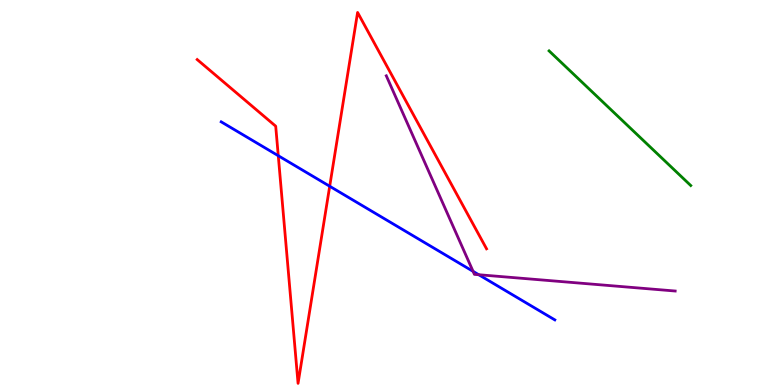[{'lines': ['blue', 'red'], 'intersections': [{'x': 3.59, 'y': 5.96}, {'x': 4.25, 'y': 5.16}]}, {'lines': ['green', 'red'], 'intersections': []}, {'lines': ['purple', 'red'], 'intersections': []}, {'lines': ['blue', 'green'], 'intersections': []}, {'lines': ['blue', 'purple'], 'intersections': [{'x': 6.1, 'y': 2.95}, {'x': 6.18, 'y': 2.86}]}, {'lines': ['green', 'purple'], 'intersections': []}]